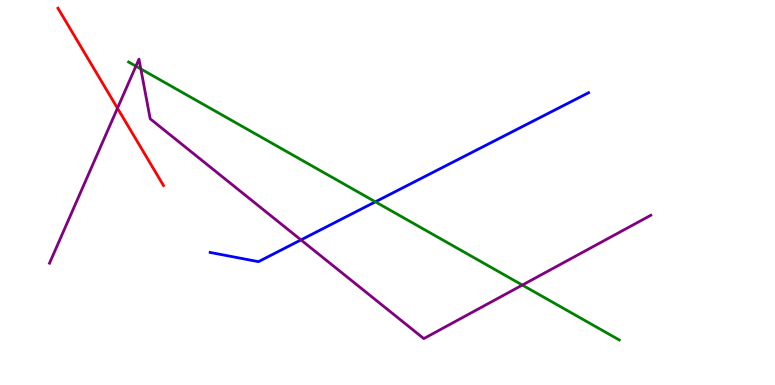[{'lines': ['blue', 'red'], 'intersections': []}, {'lines': ['green', 'red'], 'intersections': []}, {'lines': ['purple', 'red'], 'intersections': [{'x': 1.52, 'y': 7.19}]}, {'lines': ['blue', 'green'], 'intersections': [{'x': 4.84, 'y': 4.76}]}, {'lines': ['blue', 'purple'], 'intersections': [{'x': 3.88, 'y': 3.77}]}, {'lines': ['green', 'purple'], 'intersections': [{'x': 1.75, 'y': 8.28}, {'x': 1.82, 'y': 8.21}, {'x': 6.74, 'y': 2.6}]}]